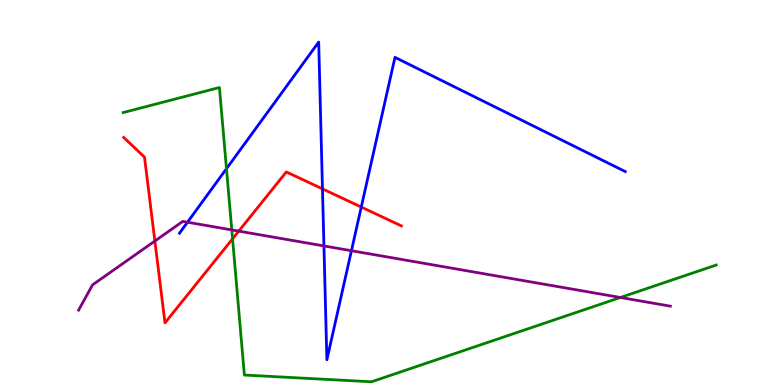[{'lines': ['blue', 'red'], 'intersections': [{'x': 4.16, 'y': 5.09}, {'x': 4.66, 'y': 4.62}]}, {'lines': ['green', 'red'], 'intersections': [{'x': 3.0, 'y': 3.8}]}, {'lines': ['purple', 'red'], 'intersections': [{'x': 2.0, 'y': 3.74}, {'x': 3.08, 'y': 4.0}]}, {'lines': ['blue', 'green'], 'intersections': [{'x': 2.92, 'y': 5.62}]}, {'lines': ['blue', 'purple'], 'intersections': [{'x': 2.42, 'y': 4.23}, {'x': 4.18, 'y': 3.61}, {'x': 4.53, 'y': 3.49}]}, {'lines': ['green', 'purple'], 'intersections': [{'x': 2.99, 'y': 4.03}, {'x': 8.01, 'y': 2.27}]}]